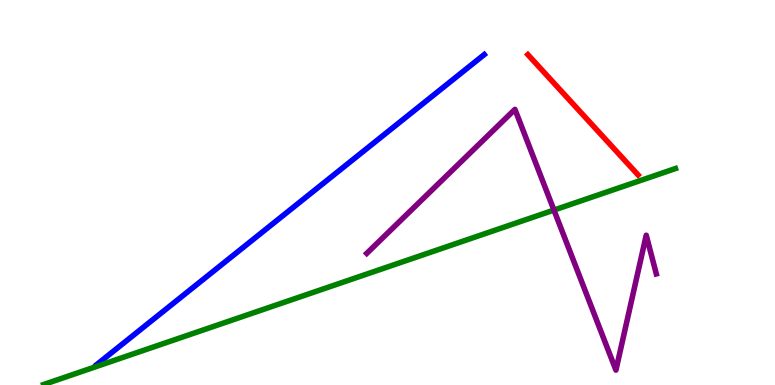[{'lines': ['blue', 'red'], 'intersections': []}, {'lines': ['green', 'red'], 'intersections': []}, {'lines': ['purple', 'red'], 'intersections': []}, {'lines': ['blue', 'green'], 'intersections': []}, {'lines': ['blue', 'purple'], 'intersections': []}, {'lines': ['green', 'purple'], 'intersections': [{'x': 7.15, 'y': 4.54}]}]